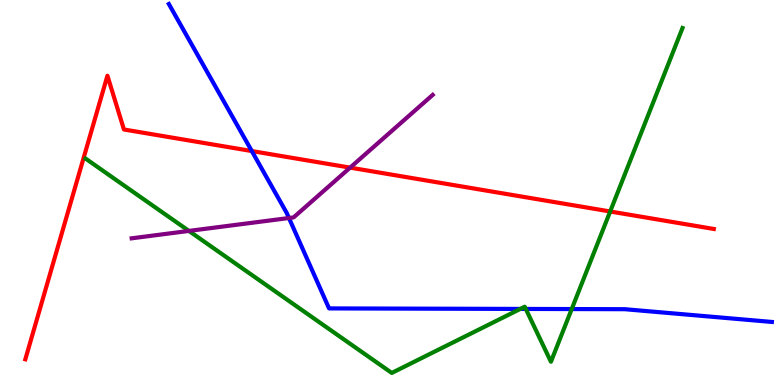[{'lines': ['blue', 'red'], 'intersections': [{'x': 3.25, 'y': 6.08}]}, {'lines': ['green', 'red'], 'intersections': [{'x': 7.87, 'y': 4.51}]}, {'lines': ['purple', 'red'], 'intersections': [{'x': 4.52, 'y': 5.65}]}, {'lines': ['blue', 'green'], 'intersections': [{'x': 6.71, 'y': 1.98}, {'x': 6.78, 'y': 1.98}, {'x': 7.38, 'y': 1.97}]}, {'lines': ['blue', 'purple'], 'intersections': [{'x': 3.73, 'y': 4.34}]}, {'lines': ['green', 'purple'], 'intersections': [{'x': 2.44, 'y': 4.0}]}]